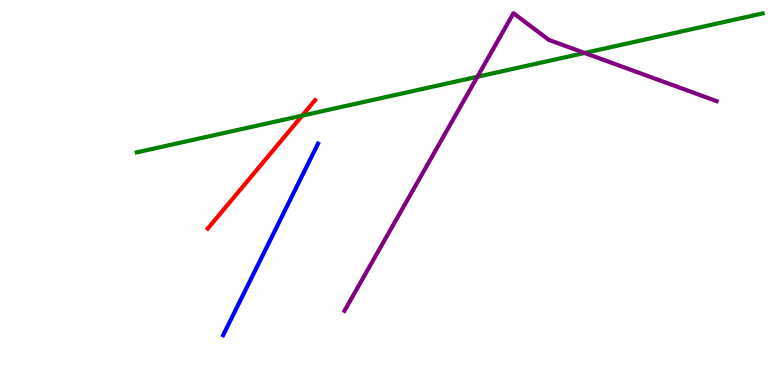[{'lines': ['blue', 'red'], 'intersections': []}, {'lines': ['green', 'red'], 'intersections': [{'x': 3.9, 'y': 7.0}]}, {'lines': ['purple', 'red'], 'intersections': []}, {'lines': ['blue', 'green'], 'intersections': []}, {'lines': ['blue', 'purple'], 'intersections': []}, {'lines': ['green', 'purple'], 'intersections': [{'x': 6.16, 'y': 8.01}, {'x': 7.54, 'y': 8.62}]}]